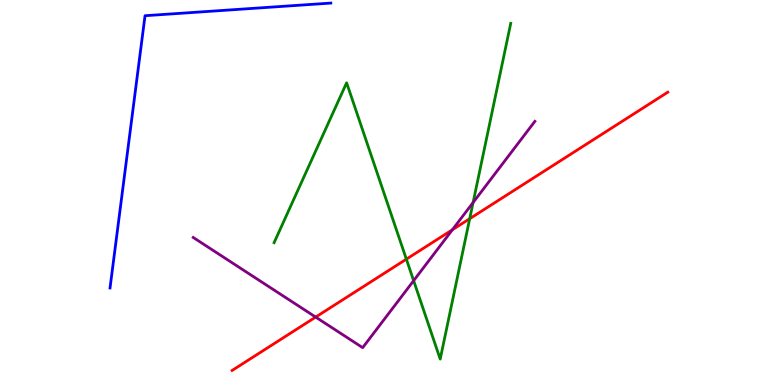[{'lines': ['blue', 'red'], 'intersections': []}, {'lines': ['green', 'red'], 'intersections': [{'x': 5.24, 'y': 3.27}, {'x': 6.06, 'y': 4.32}]}, {'lines': ['purple', 'red'], 'intersections': [{'x': 4.07, 'y': 1.76}, {'x': 5.84, 'y': 4.03}]}, {'lines': ['blue', 'green'], 'intersections': []}, {'lines': ['blue', 'purple'], 'intersections': []}, {'lines': ['green', 'purple'], 'intersections': [{'x': 5.34, 'y': 2.71}, {'x': 6.1, 'y': 4.74}]}]